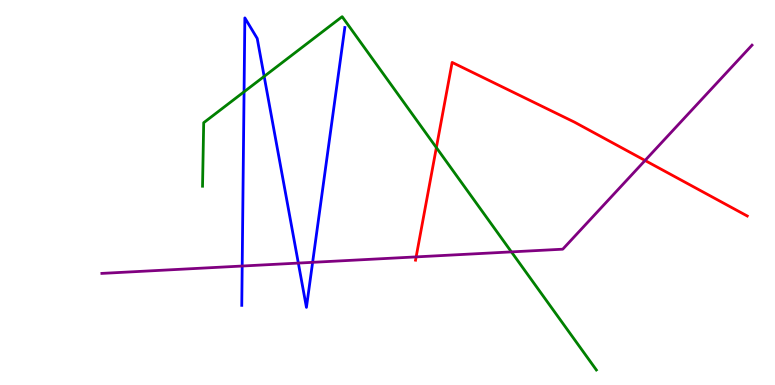[{'lines': ['blue', 'red'], 'intersections': []}, {'lines': ['green', 'red'], 'intersections': [{'x': 5.63, 'y': 6.17}]}, {'lines': ['purple', 'red'], 'intersections': [{'x': 5.37, 'y': 3.33}, {'x': 8.32, 'y': 5.83}]}, {'lines': ['blue', 'green'], 'intersections': [{'x': 3.15, 'y': 7.62}, {'x': 3.41, 'y': 8.02}]}, {'lines': ['blue', 'purple'], 'intersections': [{'x': 3.13, 'y': 3.09}, {'x': 3.85, 'y': 3.17}, {'x': 4.03, 'y': 3.19}]}, {'lines': ['green', 'purple'], 'intersections': [{'x': 6.6, 'y': 3.46}]}]